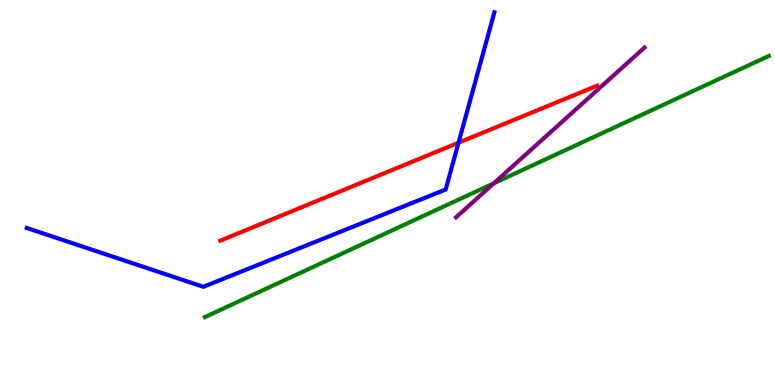[{'lines': ['blue', 'red'], 'intersections': [{'x': 5.92, 'y': 6.29}]}, {'lines': ['green', 'red'], 'intersections': []}, {'lines': ['purple', 'red'], 'intersections': []}, {'lines': ['blue', 'green'], 'intersections': []}, {'lines': ['blue', 'purple'], 'intersections': []}, {'lines': ['green', 'purple'], 'intersections': [{'x': 6.37, 'y': 5.24}]}]